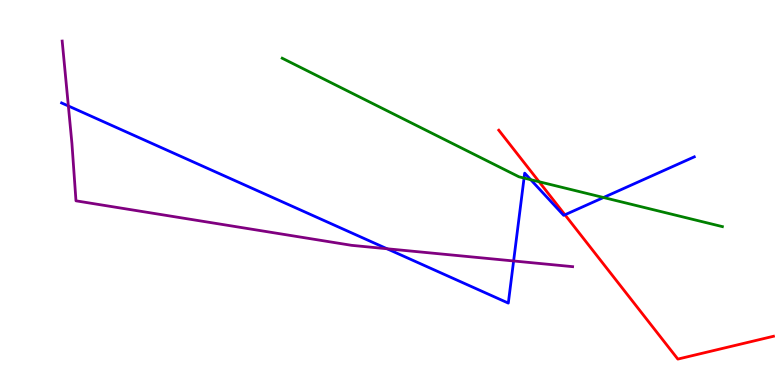[{'lines': ['blue', 'red'], 'intersections': [{'x': 7.29, 'y': 4.42}]}, {'lines': ['green', 'red'], 'intersections': [{'x': 6.96, 'y': 5.28}]}, {'lines': ['purple', 'red'], 'intersections': []}, {'lines': ['blue', 'green'], 'intersections': [{'x': 6.76, 'y': 5.38}, {'x': 6.85, 'y': 5.33}, {'x': 7.79, 'y': 4.87}]}, {'lines': ['blue', 'purple'], 'intersections': [{'x': 0.882, 'y': 7.25}, {'x': 4.99, 'y': 3.54}, {'x': 6.63, 'y': 3.22}]}, {'lines': ['green', 'purple'], 'intersections': []}]